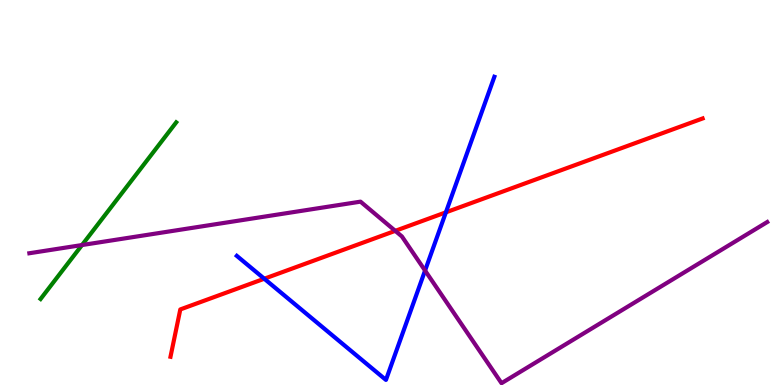[{'lines': ['blue', 'red'], 'intersections': [{'x': 3.41, 'y': 2.76}, {'x': 5.75, 'y': 4.48}]}, {'lines': ['green', 'red'], 'intersections': []}, {'lines': ['purple', 'red'], 'intersections': [{'x': 5.1, 'y': 4.0}]}, {'lines': ['blue', 'green'], 'intersections': []}, {'lines': ['blue', 'purple'], 'intersections': [{'x': 5.48, 'y': 2.97}]}, {'lines': ['green', 'purple'], 'intersections': [{'x': 1.06, 'y': 3.64}]}]